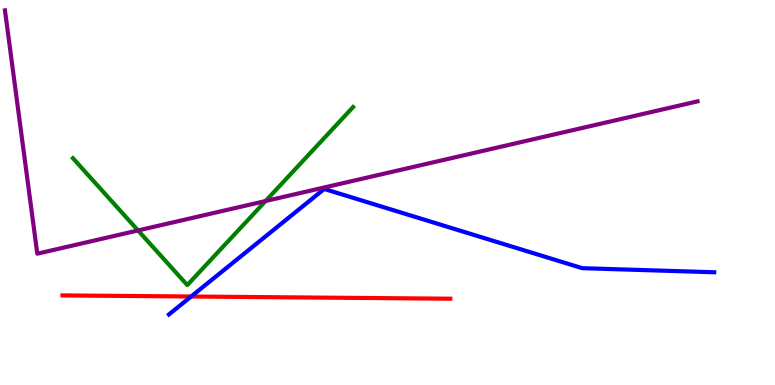[{'lines': ['blue', 'red'], 'intersections': [{'x': 2.47, 'y': 2.3}]}, {'lines': ['green', 'red'], 'intersections': []}, {'lines': ['purple', 'red'], 'intersections': []}, {'lines': ['blue', 'green'], 'intersections': []}, {'lines': ['blue', 'purple'], 'intersections': []}, {'lines': ['green', 'purple'], 'intersections': [{'x': 1.78, 'y': 4.01}, {'x': 3.43, 'y': 4.78}]}]